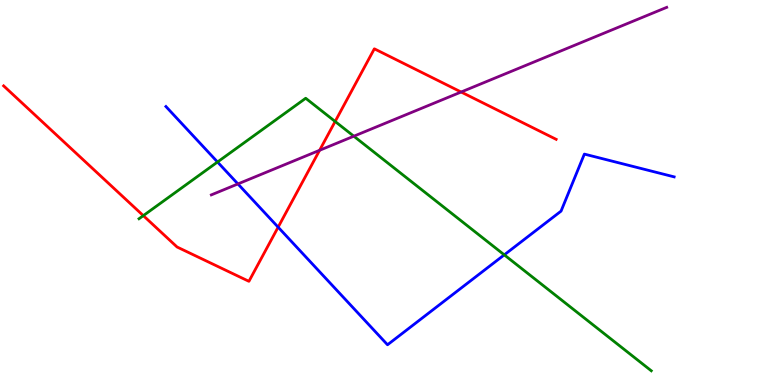[{'lines': ['blue', 'red'], 'intersections': [{'x': 3.59, 'y': 4.1}]}, {'lines': ['green', 'red'], 'intersections': [{'x': 1.85, 'y': 4.4}, {'x': 4.32, 'y': 6.84}]}, {'lines': ['purple', 'red'], 'intersections': [{'x': 4.12, 'y': 6.1}, {'x': 5.95, 'y': 7.61}]}, {'lines': ['blue', 'green'], 'intersections': [{'x': 2.81, 'y': 5.79}, {'x': 6.51, 'y': 3.38}]}, {'lines': ['blue', 'purple'], 'intersections': [{'x': 3.07, 'y': 5.22}]}, {'lines': ['green', 'purple'], 'intersections': [{'x': 4.57, 'y': 6.46}]}]